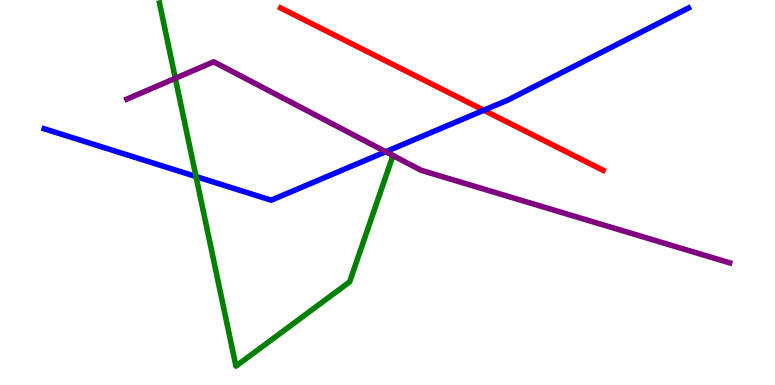[{'lines': ['blue', 'red'], 'intersections': [{'x': 6.24, 'y': 7.14}]}, {'lines': ['green', 'red'], 'intersections': []}, {'lines': ['purple', 'red'], 'intersections': []}, {'lines': ['blue', 'green'], 'intersections': [{'x': 2.53, 'y': 5.41}]}, {'lines': ['blue', 'purple'], 'intersections': [{'x': 4.98, 'y': 6.06}]}, {'lines': ['green', 'purple'], 'intersections': [{'x': 2.26, 'y': 7.97}, {'x': 5.07, 'y': 5.96}]}]